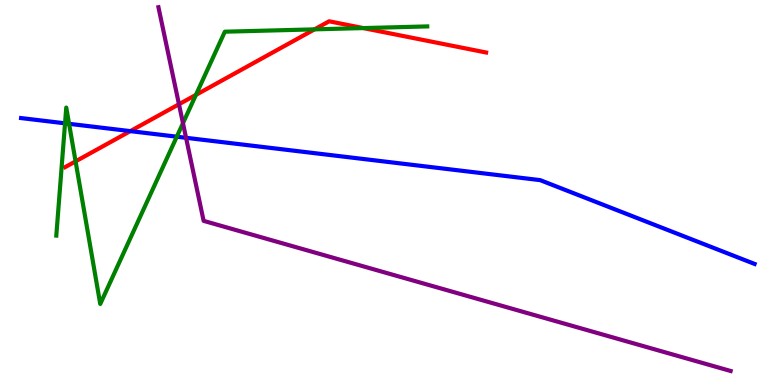[{'lines': ['blue', 'red'], 'intersections': [{'x': 1.68, 'y': 6.59}]}, {'lines': ['green', 'red'], 'intersections': [{'x': 0.975, 'y': 5.81}, {'x': 2.53, 'y': 7.54}, {'x': 4.06, 'y': 9.24}, {'x': 4.69, 'y': 9.27}]}, {'lines': ['purple', 'red'], 'intersections': [{'x': 2.31, 'y': 7.29}]}, {'lines': ['blue', 'green'], 'intersections': [{'x': 0.839, 'y': 6.8}, {'x': 0.891, 'y': 6.78}, {'x': 2.28, 'y': 6.45}]}, {'lines': ['blue', 'purple'], 'intersections': [{'x': 2.4, 'y': 6.42}]}, {'lines': ['green', 'purple'], 'intersections': [{'x': 2.36, 'y': 6.8}]}]